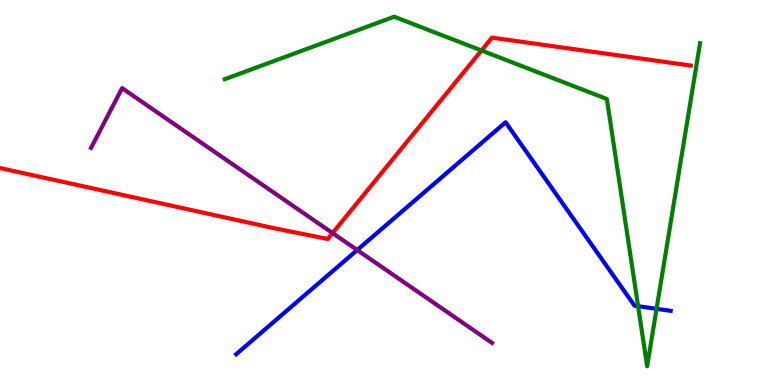[{'lines': ['blue', 'red'], 'intersections': []}, {'lines': ['green', 'red'], 'intersections': [{'x': 6.21, 'y': 8.69}]}, {'lines': ['purple', 'red'], 'intersections': [{'x': 4.29, 'y': 3.95}]}, {'lines': ['blue', 'green'], 'intersections': [{'x': 8.23, 'y': 2.05}, {'x': 8.47, 'y': 1.98}]}, {'lines': ['blue', 'purple'], 'intersections': [{'x': 4.61, 'y': 3.51}]}, {'lines': ['green', 'purple'], 'intersections': []}]